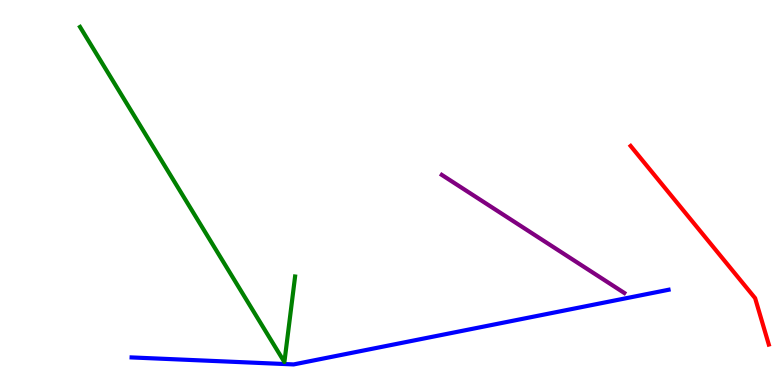[{'lines': ['blue', 'red'], 'intersections': []}, {'lines': ['green', 'red'], 'intersections': []}, {'lines': ['purple', 'red'], 'intersections': []}, {'lines': ['blue', 'green'], 'intersections': []}, {'lines': ['blue', 'purple'], 'intersections': []}, {'lines': ['green', 'purple'], 'intersections': []}]